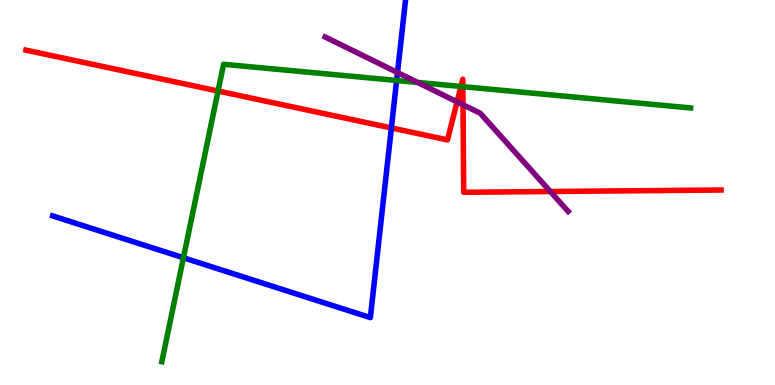[{'lines': ['blue', 'red'], 'intersections': [{'x': 5.05, 'y': 6.68}]}, {'lines': ['green', 'red'], 'intersections': [{'x': 2.81, 'y': 7.64}, {'x': 5.95, 'y': 7.75}, {'x': 5.97, 'y': 7.75}]}, {'lines': ['purple', 'red'], 'intersections': [{'x': 5.9, 'y': 7.35}, {'x': 5.97, 'y': 7.28}, {'x': 7.1, 'y': 5.03}]}, {'lines': ['blue', 'green'], 'intersections': [{'x': 2.37, 'y': 3.3}, {'x': 5.12, 'y': 7.91}]}, {'lines': ['blue', 'purple'], 'intersections': [{'x': 5.13, 'y': 8.12}]}, {'lines': ['green', 'purple'], 'intersections': [{'x': 5.39, 'y': 7.86}]}]